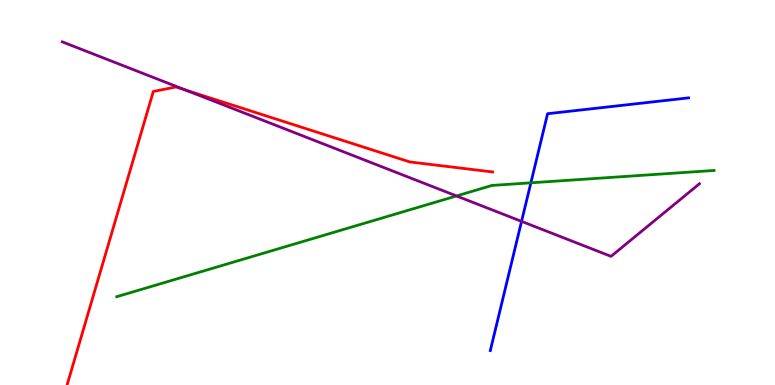[{'lines': ['blue', 'red'], 'intersections': []}, {'lines': ['green', 'red'], 'intersections': []}, {'lines': ['purple', 'red'], 'intersections': [{'x': 2.4, 'y': 7.66}]}, {'lines': ['blue', 'green'], 'intersections': [{'x': 6.85, 'y': 5.25}]}, {'lines': ['blue', 'purple'], 'intersections': [{'x': 6.73, 'y': 4.25}]}, {'lines': ['green', 'purple'], 'intersections': [{'x': 5.89, 'y': 4.91}]}]